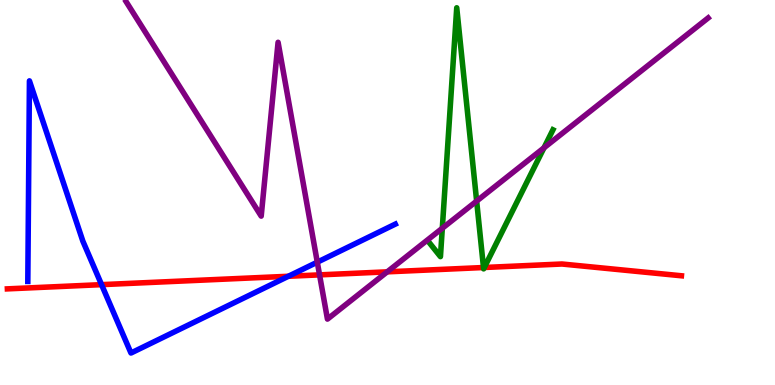[{'lines': ['blue', 'red'], 'intersections': [{'x': 1.31, 'y': 2.61}, {'x': 3.72, 'y': 2.82}]}, {'lines': ['green', 'red'], 'intersections': [{'x': 6.24, 'y': 3.05}, {'x': 6.25, 'y': 3.05}]}, {'lines': ['purple', 'red'], 'intersections': [{'x': 4.12, 'y': 2.86}, {'x': 5.0, 'y': 2.94}]}, {'lines': ['blue', 'green'], 'intersections': []}, {'lines': ['blue', 'purple'], 'intersections': [{'x': 4.09, 'y': 3.19}]}, {'lines': ['green', 'purple'], 'intersections': [{'x': 5.71, 'y': 4.07}, {'x': 6.15, 'y': 4.78}, {'x': 7.02, 'y': 6.16}]}]